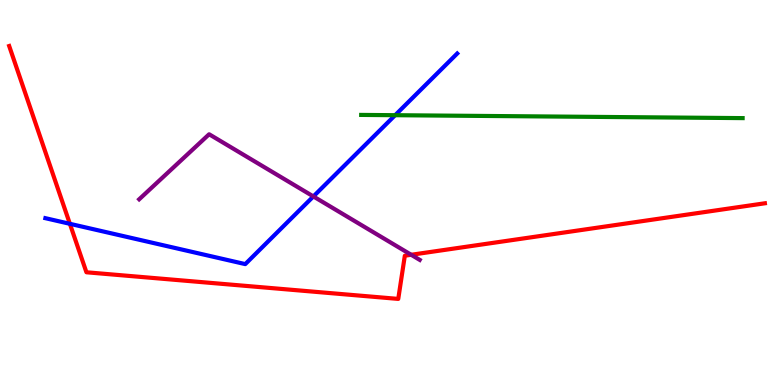[{'lines': ['blue', 'red'], 'intersections': [{'x': 0.902, 'y': 4.19}]}, {'lines': ['green', 'red'], 'intersections': []}, {'lines': ['purple', 'red'], 'intersections': [{'x': 5.31, 'y': 3.38}]}, {'lines': ['blue', 'green'], 'intersections': [{'x': 5.1, 'y': 7.01}]}, {'lines': ['blue', 'purple'], 'intersections': [{'x': 4.04, 'y': 4.9}]}, {'lines': ['green', 'purple'], 'intersections': []}]